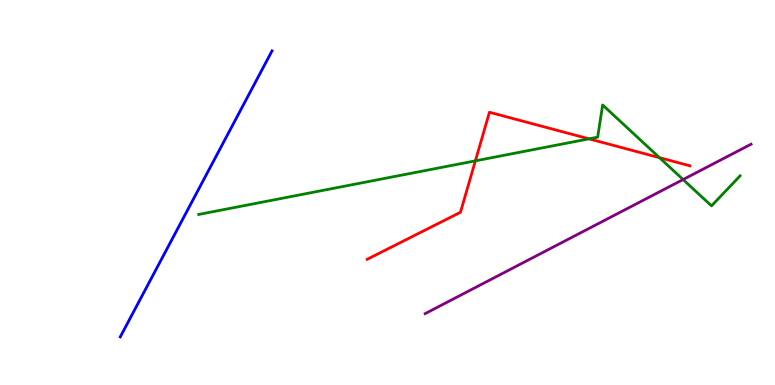[{'lines': ['blue', 'red'], 'intersections': []}, {'lines': ['green', 'red'], 'intersections': [{'x': 6.13, 'y': 5.82}, {'x': 7.6, 'y': 6.39}, {'x': 8.51, 'y': 5.9}]}, {'lines': ['purple', 'red'], 'intersections': []}, {'lines': ['blue', 'green'], 'intersections': []}, {'lines': ['blue', 'purple'], 'intersections': []}, {'lines': ['green', 'purple'], 'intersections': [{'x': 8.81, 'y': 5.34}]}]